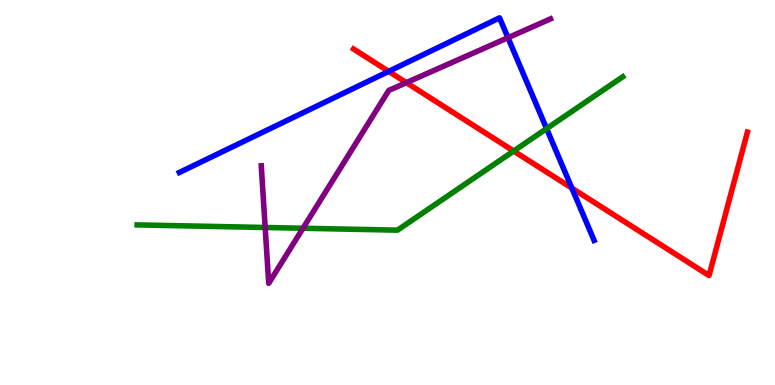[{'lines': ['blue', 'red'], 'intersections': [{'x': 5.02, 'y': 8.15}, {'x': 7.38, 'y': 5.11}]}, {'lines': ['green', 'red'], 'intersections': [{'x': 6.63, 'y': 6.08}]}, {'lines': ['purple', 'red'], 'intersections': [{'x': 5.24, 'y': 7.85}]}, {'lines': ['blue', 'green'], 'intersections': [{'x': 7.05, 'y': 6.66}]}, {'lines': ['blue', 'purple'], 'intersections': [{'x': 6.55, 'y': 9.02}]}, {'lines': ['green', 'purple'], 'intersections': [{'x': 3.42, 'y': 4.09}, {'x': 3.91, 'y': 4.07}]}]